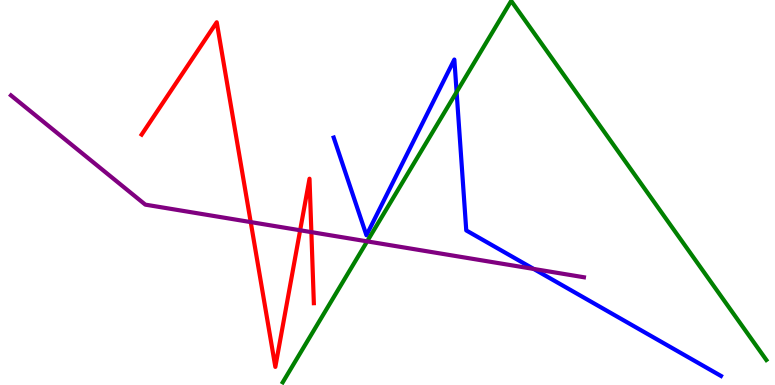[{'lines': ['blue', 'red'], 'intersections': []}, {'lines': ['green', 'red'], 'intersections': []}, {'lines': ['purple', 'red'], 'intersections': [{'x': 3.24, 'y': 4.23}, {'x': 3.87, 'y': 4.02}, {'x': 4.02, 'y': 3.97}]}, {'lines': ['blue', 'green'], 'intersections': [{'x': 5.89, 'y': 7.61}]}, {'lines': ['blue', 'purple'], 'intersections': [{'x': 6.89, 'y': 3.01}]}, {'lines': ['green', 'purple'], 'intersections': [{'x': 4.74, 'y': 3.73}]}]